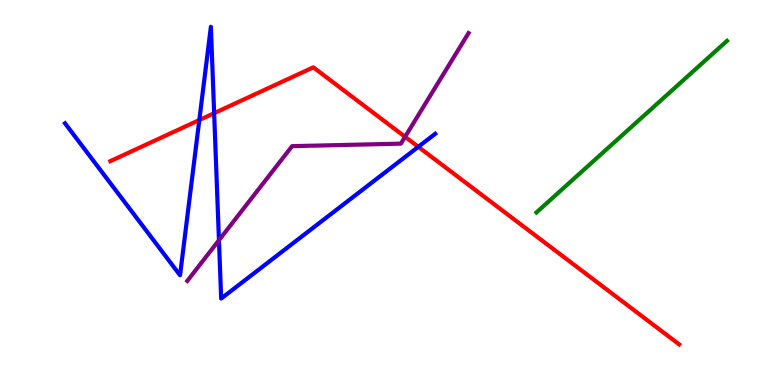[{'lines': ['blue', 'red'], 'intersections': [{'x': 2.57, 'y': 6.88}, {'x': 2.76, 'y': 7.06}, {'x': 5.4, 'y': 6.19}]}, {'lines': ['green', 'red'], 'intersections': []}, {'lines': ['purple', 'red'], 'intersections': [{'x': 5.23, 'y': 6.45}]}, {'lines': ['blue', 'green'], 'intersections': []}, {'lines': ['blue', 'purple'], 'intersections': [{'x': 2.83, 'y': 3.76}]}, {'lines': ['green', 'purple'], 'intersections': []}]